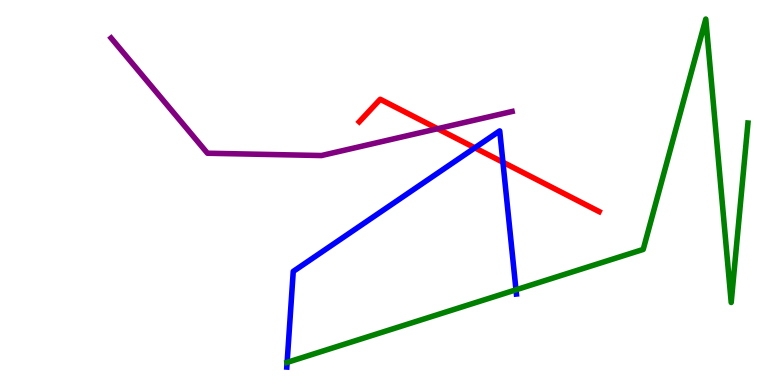[{'lines': ['blue', 'red'], 'intersections': [{'x': 6.13, 'y': 6.16}, {'x': 6.49, 'y': 5.79}]}, {'lines': ['green', 'red'], 'intersections': []}, {'lines': ['purple', 'red'], 'intersections': [{'x': 5.65, 'y': 6.66}]}, {'lines': ['blue', 'green'], 'intersections': [{'x': 3.7, 'y': 0.587}, {'x': 6.66, 'y': 2.47}]}, {'lines': ['blue', 'purple'], 'intersections': []}, {'lines': ['green', 'purple'], 'intersections': []}]